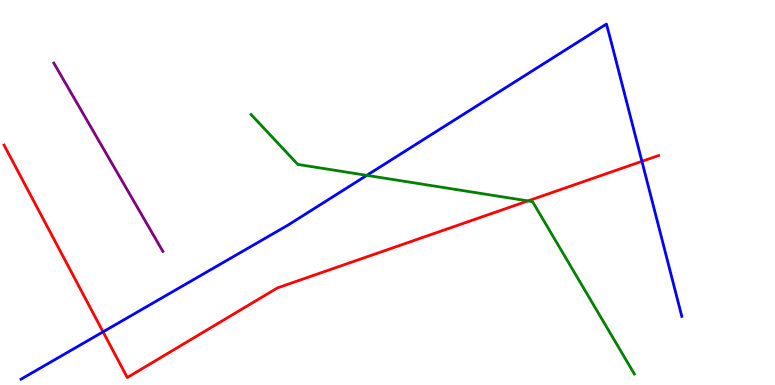[{'lines': ['blue', 'red'], 'intersections': [{'x': 1.33, 'y': 1.38}, {'x': 8.28, 'y': 5.81}]}, {'lines': ['green', 'red'], 'intersections': [{'x': 6.81, 'y': 4.78}]}, {'lines': ['purple', 'red'], 'intersections': []}, {'lines': ['blue', 'green'], 'intersections': [{'x': 4.73, 'y': 5.45}]}, {'lines': ['blue', 'purple'], 'intersections': []}, {'lines': ['green', 'purple'], 'intersections': []}]